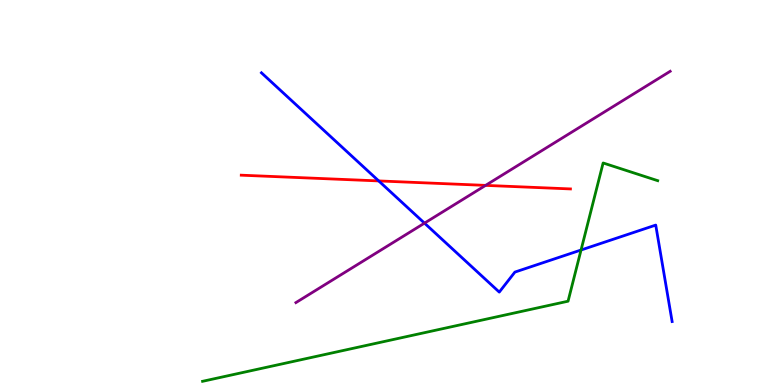[{'lines': ['blue', 'red'], 'intersections': [{'x': 4.89, 'y': 5.3}]}, {'lines': ['green', 'red'], 'intersections': []}, {'lines': ['purple', 'red'], 'intersections': [{'x': 6.27, 'y': 5.18}]}, {'lines': ['blue', 'green'], 'intersections': [{'x': 7.5, 'y': 3.51}]}, {'lines': ['blue', 'purple'], 'intersections': [{'x': 5.48, 'y': 4.2}]}, {'lines': ['green', 'purple'], 'intersections': []}]